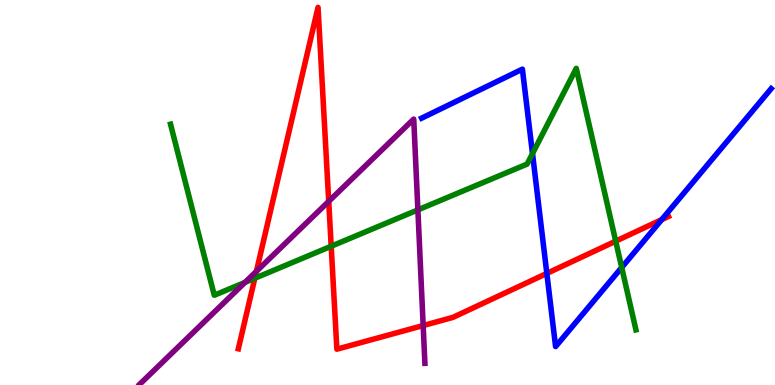[{'lines': ['blue', 'red'], 'intersections': [{'x': 7.06, 'y': 2.9}, {'x': 8.54, 'y': 4.3}]}, {'lines': ['green', 'red'], 'intersections': [{'x': 3.29, 'y': 2.77}, {'x': 4.27, 'y': 3.6}, {'x': 7.94, 'y': 3.74}]}, {'lines': ['purple', 'red'], 'intersections': [{'x': 3.31, 'y': 2.95}, {'x': 4.24, 'y': 4.77}, {'x': 5.46, 'y': 1.54}]}, {'lines': ['blue', 'green'], 'intersections': [{'x': 6.87, 'y': 6.01}, {'x': 8.02, 'y': 3.05}]}, {'lines': ['blue', 'purple'], 'intersections': []}, {'lines': ['green', 'purple'], 'intersections': [{'x': 3.16, 'y': 2.67}, {'x': 5.39, 'y': 4.55}]}]